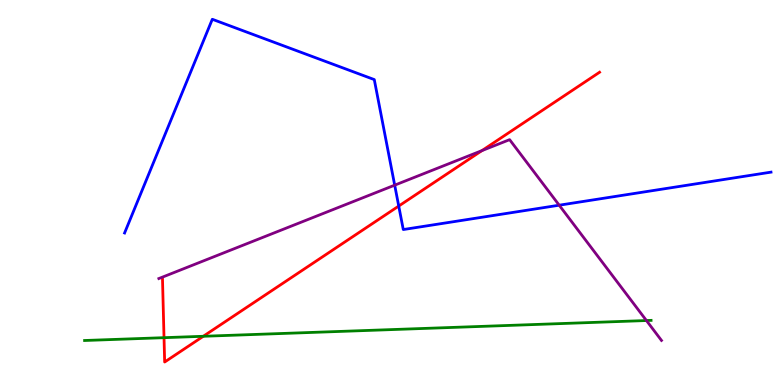[{'lines': ['blue', 'red'], 'intersections': [{'x': 5.14, 'y': 4.65}]}, {'lines': ['green', 'red'], 'intersections': [{'x': 2.12, 'y': 1.23}, {'x': 2.62, 'y': 1.27}]}, {'lines': ['purple', 'red'], 'intersections': [{'x': 6.22, 'y': 6.09}]}, {'lines': ['blue', 'green'], 'intersections': []}, {'lines': ['blue', 'purple'], 'intersections': [{'x': 5.09, 'y': 5.19}, {'x': 7.22, 'y': 4.67}]}, {'lines': ['green', 'purple'], 'intersections': [{'x': 8.34, 'y': 1.67}]}]